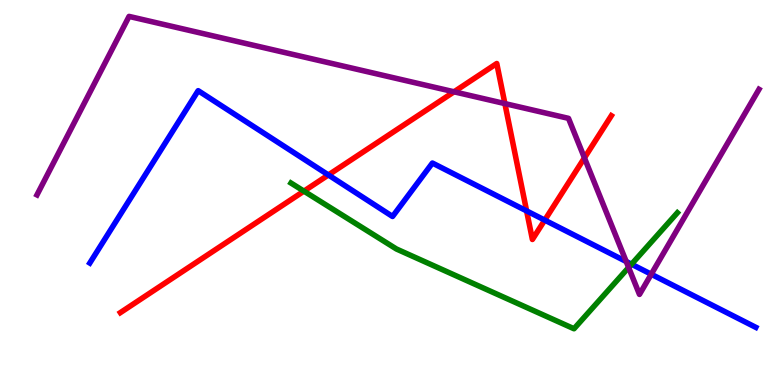[{'lines': ['blue', 'red'], 'intersections': [{'x': 4.24, 'y': 5.46}, {'x': 6.79, 'y': 4.52}, {'x': 7.03, 'y': 4.28}]}, {'lines': ['green', 'red'], 'intersections': [{'x': 3.92, 'y': 5.04}]}, {'lines': ['purple', 'red'], 'intersections': [{'x': 5.86, 'y': 7.62}, {'x': 6.51, 'y': 7.31}, {'x': 7.54, 'y': 5.9}]}, {'lines': ['blue', 'green'], 'intersections': [{'x': 8.15, 'y': 3.14}]}, {'lines': ['blue', 'purple'], 'intersections': [{'x': 8.08, 'y': 3.21}, {'x': 8.4, 'y': 2.88}]}, {'lines': ['green', 'purple'], 'intersections': [{'x': 8.11, 'y': 3.05}]}]